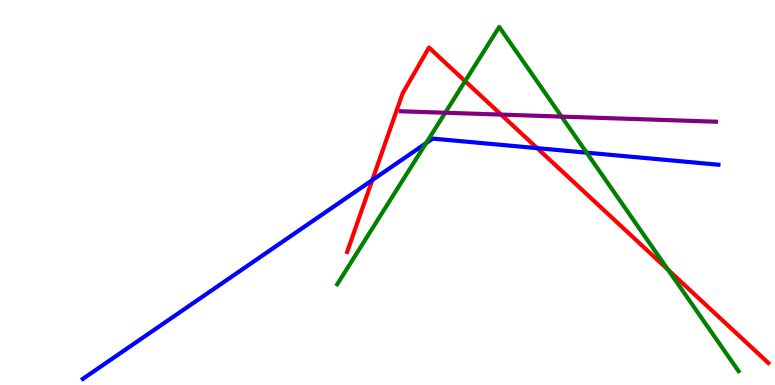[{'lines': ['blue', 'red'], 'intersections': [{'x': 4.8, 'y': 5.32}, {'x': 6.93, 'y': 6.15}]}, {'lines': ['green', 'red'], 'intersections': [{'x': 6.0, 'y': 7.89}, {'x': 8.62, 'y': 2.99}]}, {'lines': ['purple', 'red'], 'intersections': [{'x': 6.47, 'y': 7.02}]}, {'lines': ['blue', 'green'], 'intersections': [{'x': 5.5, 'y': 6.28}, {'x': 7.57, 'y': 6.03}]}, {'lines': ['blue', 'purple'], 'intersections': []}, {'lines': ['green', 'purple'], 'intersections': [{'x': 5.74, 'y': 7.07}, {'x': 7.25, 'y': 6.97}]}]